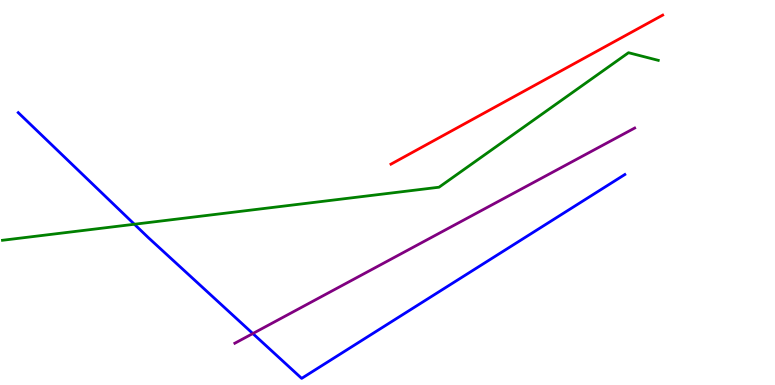[{'lines': ['blue', 'red'], 'intersections': []}, {'lines': ['green', 'red'], 'intersections': []}, {'lines': ['purple', 'red'], 'intersections': []}, {'lines': ['blue', 'green'], 'intersections': [{'x': 1.73, 'y': 4.18}]}, {'lines': ['blue', 'purple'], 'intersections': [{'x': 3.26, 'y': 1.34}]}, {'lines': ['green', 'purple'], 'intersections': []}]